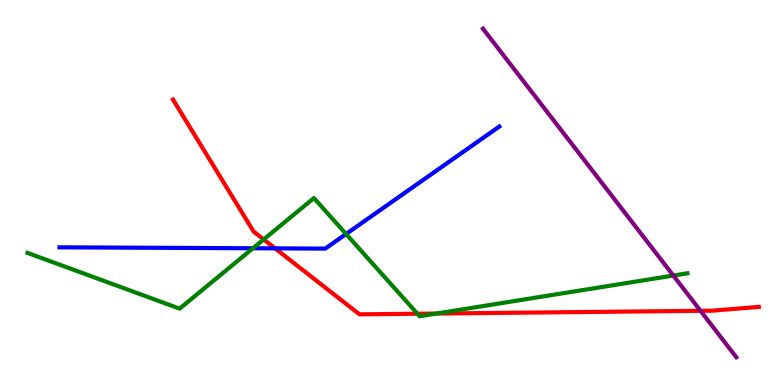[{'lines': ['blue', 'red'], 'intersections': [{'x': 3.55, 'y': 3.55}]}, {'lines': ['green', 'red'], 'intersections': [{'x': 3.4, 'y': 3.78}, {'x': 5.39, 'y': 1.85}, {'x': 5.63, 'y': 1.86}]}, {'lines': ['purple', 'red'], 'intersections': [{'x': 9.04, 'y': 1.93}]}, {'lines': ['blue', 'green'], 'intersections': [{'x': 3.26, 'y': 3.55}, {'x': 4.47, 'y': 3.92}]}, {'lines': ['blue', 'purple'], 'intersections': []}, {'lines': ['green', 'purple'], 'intersections': [{'x': 8.69, 'y': 2.84}]}]